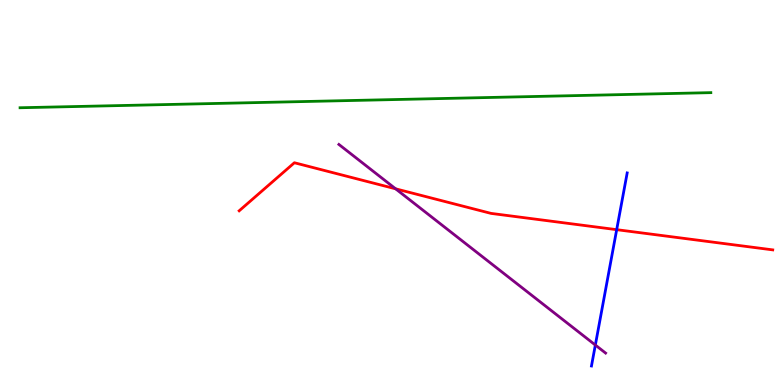[{'lines': ['blue', 'red'], 'intersections': [{'x': 7.96, 'y': 4.03}]}, {'lines': ['green', 'red'], 'intersections': []}, {'lines': ['purple', 'red'], 'intersections': [{'x': 5.1, 'y': 5.1}]}, {'lines': ['blue', 'green'], 'intersections': []}, {'lines': ['blue', 'purple'], 'intersections': [{'x': 7.68, 'y': 1.04}]}, {'lines': ['green', 'purple'], 'intersections': []}]